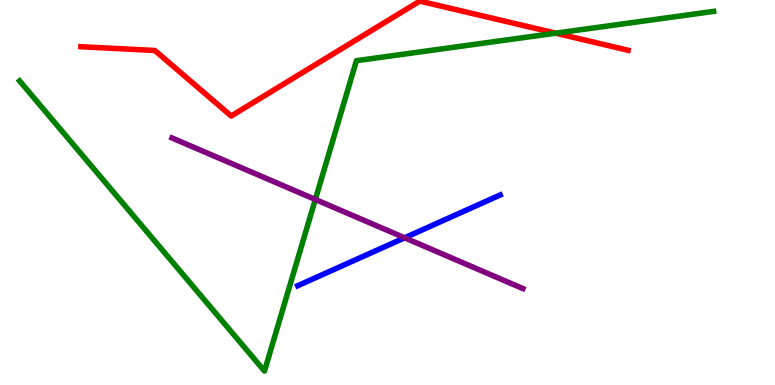[{'lines': ['blue', 'red'], 'intersections': []}, {'lines': ['green', 'red'], 'intersections': [{'x': 7.17, 'y': 9.14}]}, {'lines': ['purple', 'red'], 'intersections': []}, {'lines': ['blue', 'green'], 'intersections': []}, {'lines': ['blue', 'purple'], 'intersections': [{'x': 5.22, 'y': 3.82}]}, {'lines': ['green', 'purple'], 'intersections': [{'x': 4.07, 'y': 4.82}]}]